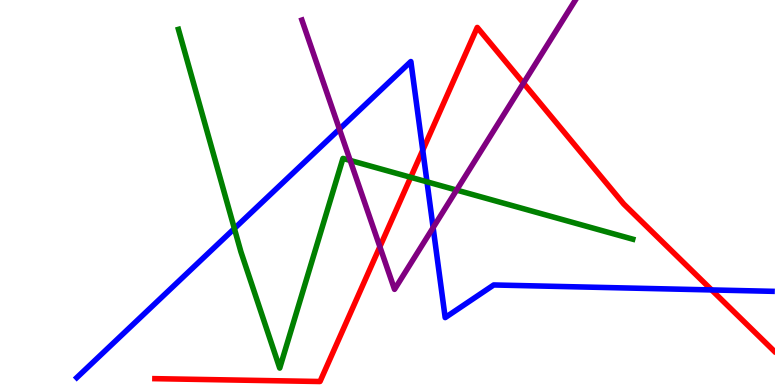[{'lines': ['blue', 'red'], 'intersections': [{'x': 5.45, 'y': 6.1}, {'x': 9.18, 'y': 2.47}]}, {'lines': ['green', 'red'], 'intersections': [{'x': 5.3, 'y': 5.39}]}, {'lines': ['purple', 'red'], 'intersections': [{'x': 4.9, 'y': 3.59}, {'x': 6.75, 'y': 7.84}]}, {'lines': ['blue', 'green'], 'intersections': [{'x': 3.02, 'y': 4.06}, {'x': 5.51, 'y': 5.28}]}, {'lines': ['blue', 'purple'], 'intersections': [{'x': 4.38, 'y': 6.65}, {'x': 5.59, 'y': 4.09}]}, {'lines': ['green', 'purple'], 'intersections': [{'x': 4.52, 'y': 5.83}, {'x': 5.89, 'y': 5.06}]}]